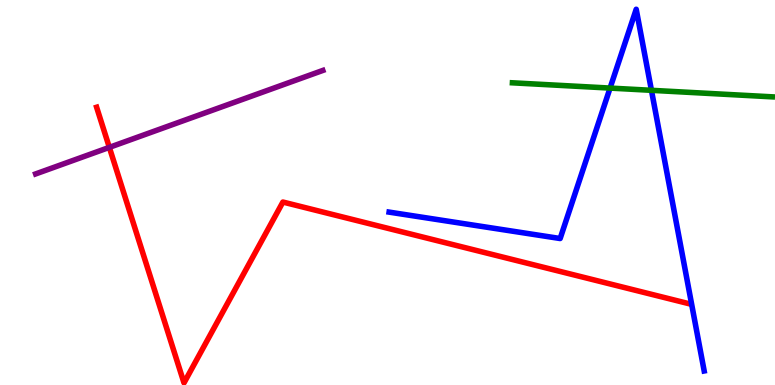[{'lines': ['blue', 'red'], 'intersections': []}, {'lines': ['green', 'red'], 'intersections': []}, {'lines': ['purple', 'red'], 'intersections': [{'x': 1.41, 'y': 6.17}]}, {'lines': ['blue', 'green'], 'intersections': [{'x': 7.87, 'y': 7.71}, {'x': 8.41, 'y': 7.65}]}, {'lines': ['blue', 'purple'], 'intersections': []}, {'lines': ['green', 'purple'], 'intersections': []}]